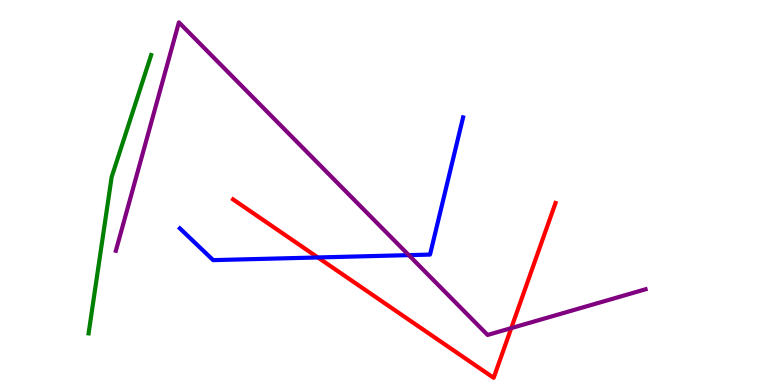[{'lines': ['blue', 'red'], 'intersections': [{'x': 4.1, 'y': 3.31}]}, {'lines': ['green', 'red'], 'intersections': []}, {'lines': ['purple', 'red'], 'intersections': [{'x': 6.6, 'y': 1.48}]}, {'lines': ['blue', 'green'], 'intersections': []}, {'lines': ['blue', 'purple'], 'intersections': [{'x': 5.27, 'y': 3.37}]}, {'lines': ['green', 'purple'], 'intersections': []}]